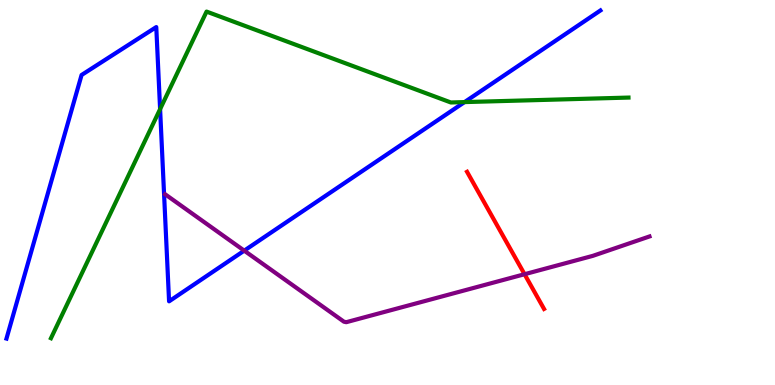[{'lines': ['blue', 'red'], 'intersections': []}, {'lines': ['green', 'red'], 'intersections': []}, {'lines': ['purple', 'red'], 'intersections': [{'x': 6.77, 'y': 2.88}]}, {'lines': ['blue', 'green'], 'intersections': [{'x': 2.07, 'y': 7.17}, {'x': 5.99, 'y': 7.35}]}, {'lines': ['blue', 'purple'], 'intersections': [{'x': 3.15, 'y': 3.49}]}, {'lines': ['green', 'purple'], 'intersections': []}]